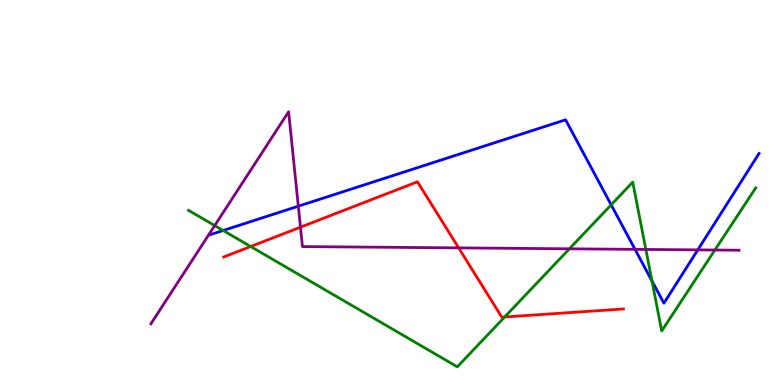[{'lines': ['blue', 'red'], 'intersections': []}, {'lines': ['green', 'red'], 'intersections': [{'x': 3.23, 'y': 3.6}, {'x': 6.51, 'y': 1.77}]}, {'lines': ['purple', 'red'], 'intersections': [{'x': 3.88, 'y': 4.1}, {'x': 5.92, 'y': 3.56}]}, {'lines': ['blue', 'green'], 'intersections': [{'x': 2.88, 'y': 4.01}, {'x': 7.89, 'y': 4.68}, {'x': 8.41, 'y': 2.7}]}, {'lines': ['blue', 'purple'], 'intersections': [{'x': 3.85, 'y': 4.64}, {'x': 8.19, 'y': 3.52}, {'x': 9.0, 'y': 3.51}]}, {'lines': ['green', 'purple'], 'intersections': [{'x': 2.77, 'y': 4.14}, {'x': 7.35, 'y': 3.54}, {'x': 8.33, 'y': 3.52}, {'x': 9.22, 'y': 3.51}]}]